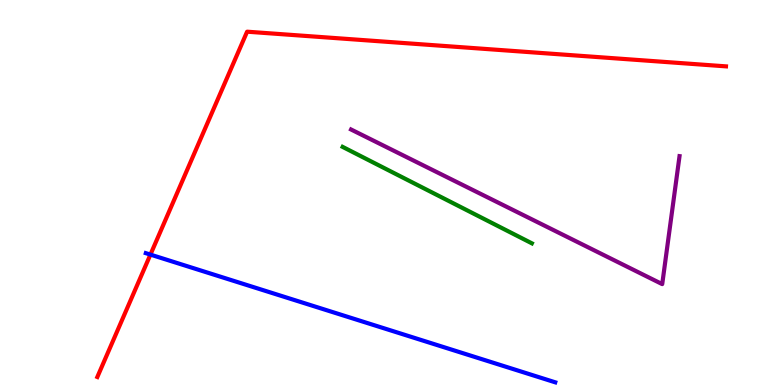[{'lines': ['blue', 'red'], 'intersections': [{'x': 1.94, 'y': 3.39}]}, {'lines': ['green', 'red'], 'intersections': []}, {'lines': ['purple', 'red'], 'intersections': []}, {'lines': ['blue', 'green'], 'intersections': []}, {'lines': ['blue', 'purple'], 'intersections': []}, {'lines': ['green', 'purple'], 'intersections': []}]